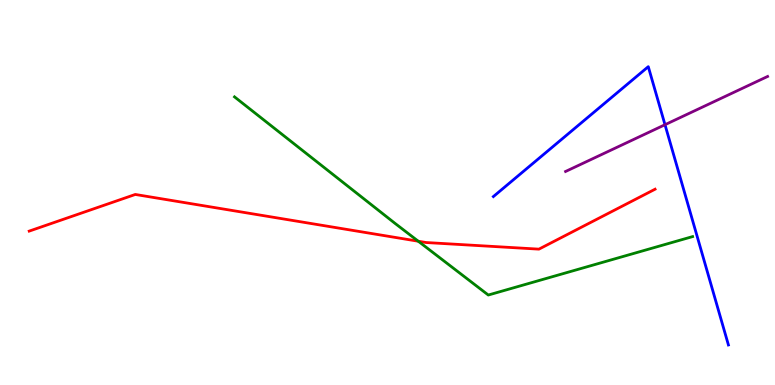[{'lines': ['blue', 'red'], 'intersections': []}, {'lines': ['green', 'red'], 'intersections': [{'x': 5.4, 'y': 3.73}]}, {'lines': ['purple', 'red'], 'intersections': []}, {'lines': ['blue', 'green'], 'intersections': []}, {'lines': ['blue', 'purple'], 'intersections': [{'x': 8.58, 'y': 6.76}]}, {'lines': ['green', 'purple'], 'intersections': []}]